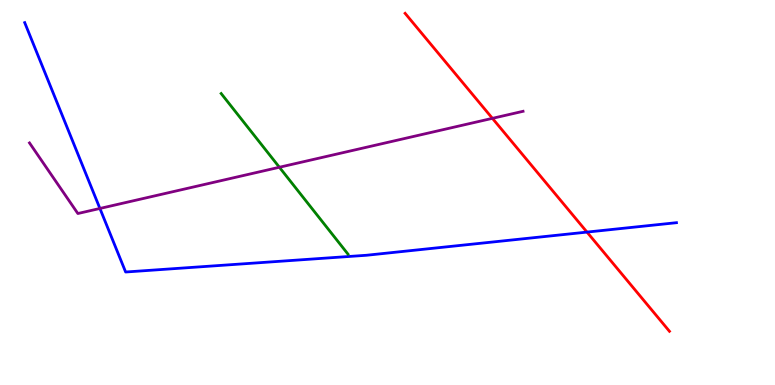[{'lines': ['blue', 'red'], 'intersections': [{'x': 7.57, 'y': 3.97}]}, {'lines': ['green', 'red'], 'intersections': []}, {'lines': ['purple', 'red'], 'intersections': [{'x': 6.35, 'y': 6.93}]}, {'lines': ['blue', 'green'], 'intersections': []}, {'lines': ['blue', 'purple'], 'intersections': [{'x': 1.29, 'y': 4.59}]}, {'lines': ['green', 'purple'], 'intersections': [{'x': 3.6, 'y': 5.66}]}]